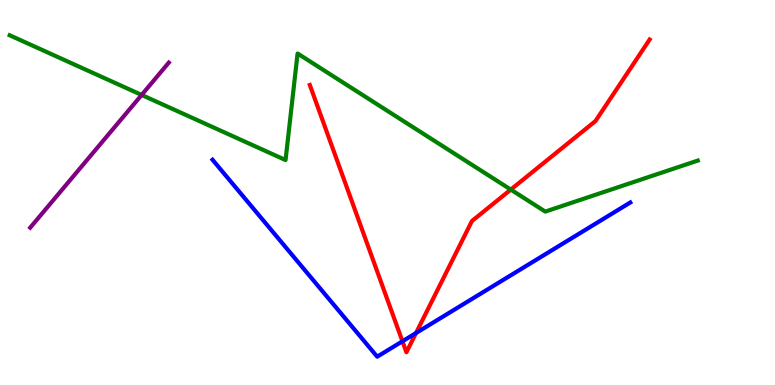[{'lines': ['blue', 'red'], 'intersections': [{'x': 5.19, 'y': 1.14}, {'x': 5.37, 'y': 1.35}]}, {'lines': ['green', 'red'], 'intersections': [{'x': 6.59, 'y': 5.08}]}, {'lines': ['purple', 'red'], 'intersections': []}, {'lines': ['blue', 'green'], 'intersections': []}, {'lines': ['blue', 'purple'], 'intersections': []}, {'lines': ['green', 'purple'], 'intersections': [{'x': 1.83, 'y': 7.53}]}]